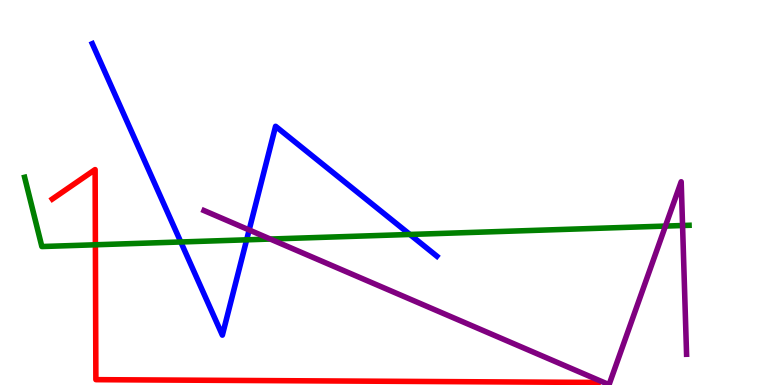[{'lines': ['blue', 'red'], 'intersections': []}, {'lines': ['green', 'red'], 'intersections': [{'x': 1.23, 'y': 3.64}]}, {'lines': ['purple', 'red'], 'intersections': []}, {'lines': ['blue', 'green'], 'intersections': [{'x': 2.33, 'y': 3.71}, {'x': 3.18, 'y': 3.77}, {'x': 5.29, 'y': 3.91}]}, {'lines': ['blue', 'purple'], 'intersections': [{'x': 3.21, 'y': 4.03}]}, {'lines': ['green', 'purple'], 'intersections': [{'x': 3.49, 'y': 3.79}, {'x': 8.59, 'y': 4.13}, {'x': 8.81, 'y': 4.14}]}]